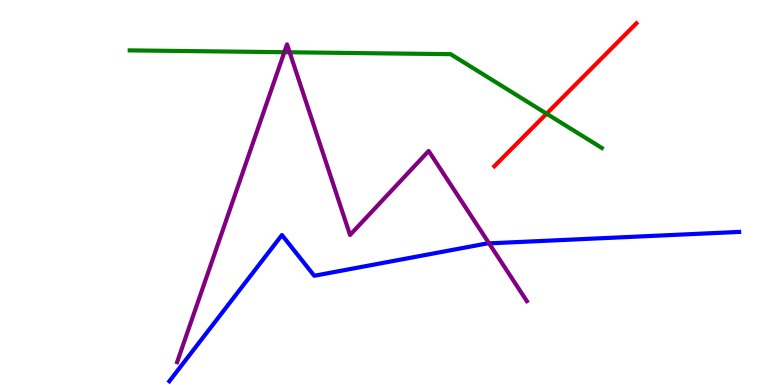[{'lines': ['blue', 'red'], 'intersections': []}, {'lines': ['green', 'red'], 'intersections': [{'x': 7.05, 'y': 7.05}]}, {'lines': ['purple', 'red'], 'intersections': []}, {'lines': ['blue', 'green'], 'intersections': []}, {'lines': ['blue', 'purple'], 'intersections': [{'x': 6.31, 'y': 3.68}]}, {'lines': ['green', 'purple'], 'intersections': [{'x': 3.67, 'y': 8.64}, {'x': 3.74, 'y': 8.64}]}]